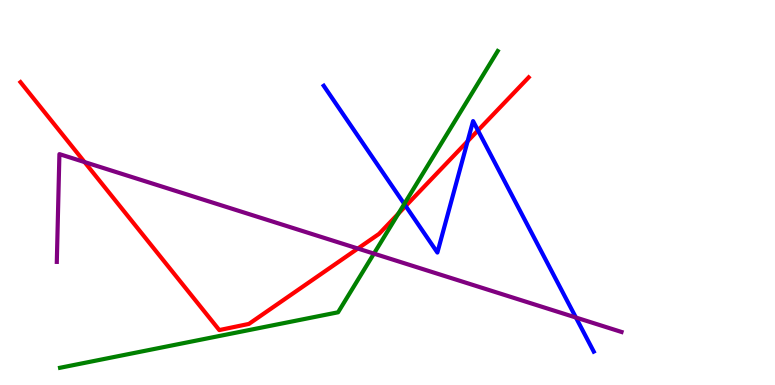[{'lines': ['blue', 'red'], 'intersections': [{'x': 5.23, 'y': 4.65}, {'x': 6.03, 'y': 6.33}, {'x': 6.17, 'y': 6.61}]}, {'lines': ['green', 'red'], 'intersections': [{'x': 5.14, 'y': 4.45}]}, {'lines': ['purple', 'red'], 'intersections': [{'x': 1.09, 'y': 5.79}, {'x': 4.62, 'y': 3.54}]}, {'lines': ['blue', 'green'], 'intersections': [{'x': 5.22, 'y': 4.7}]}, {'lines': ['blue', 'purple'], 'intersections': [{'x': 7.43, 'y': 1.75}]}, {'lines': ['green', 'purple'], 'intersections': [{'x': 4.82, 'y': 3.41}]}]